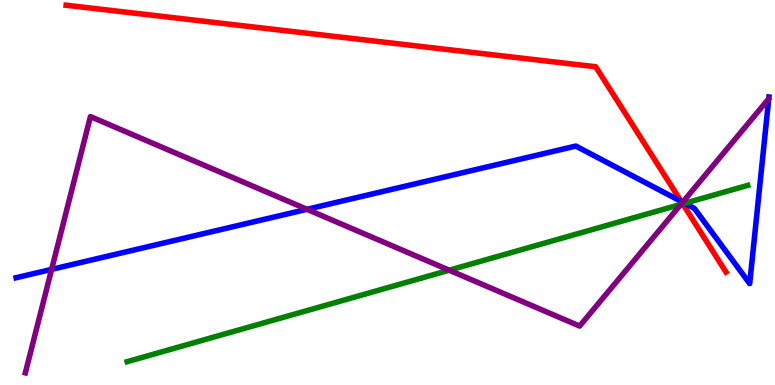[{'lines': ['blue', 'red'], 'intersections': [{'x': 8.79, 'y': 4.77}]}, {'lines': ['green', 'red'], 'intersections': [{'x': 8.81, 'y': 4.7}]}, {'lines': ['purple', 'red'], 'intersections': [{'x': 8.8, 'y': 4.73}]}, {'lines': ['blue', 'green'], 'intersections': [{'x': 8.84, 'y': 4.72}]}, {'lines': ['blue', 'purple'], 'intersections': [{'x': 0.666, 'y': 3.0}, {'x': 3.96, 'y': 4.56}, {'x': 8.81, 'y': 4.75}]}, {'lines': ['green', 'purple'], 'intersections': [{'x': 5.8, 'y': 2.98}, {'x': 8.79, 'y': 4.69}]}]